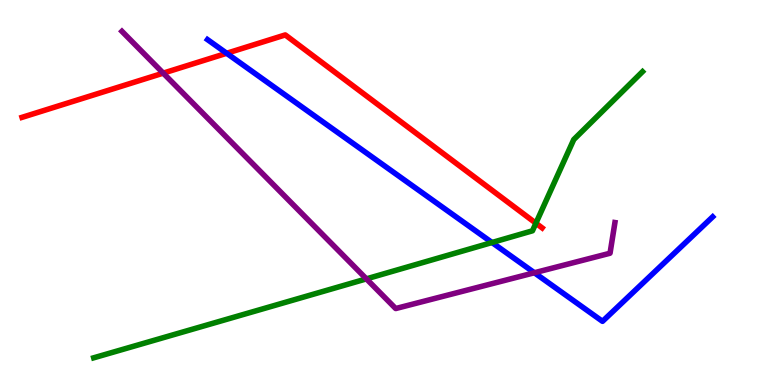[{'lines': ['blue', 'red'], 'intersections': [{'x': 2.92, 'y': 8.62}]}, {'lines': ['green', 'red'], 'intersections': [{'x': 6.91, 'y': 4.2}]}, {'lines': ['purple', 'red'], 'intersections': [{'x': 2.11, 'y': 8.1}]}, {'lines': ['blue', 'green'], 'intersections': [{'x': 6.35, 'y': 3.7}]}, {'lines': ['blue', 'purple'], 'intersections': [{'x': 6.9, 'y': 2.92}]}, {'lines': ['green', 'purple'], 'intersections': [{'x': 4.73, 'y': 2.76}]}]